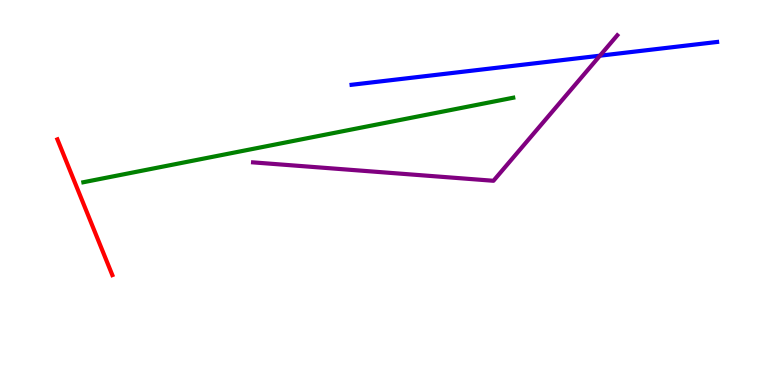[{'lines': ['blue', 'red'], 'intersections': []}, {'lines': ['green', 'red'], 'intersections': []}, {'lines': ['purple', 'red'], 'intersections': []}, {'lines': ['blue', 'green'], 'intersections': []}, {'lines': ['blue', 'purple'], 'intersections': [{'x': 7.74, 'y': 8.55}]}, {'lines': ['green', 'purple'], 'intersections': []}]